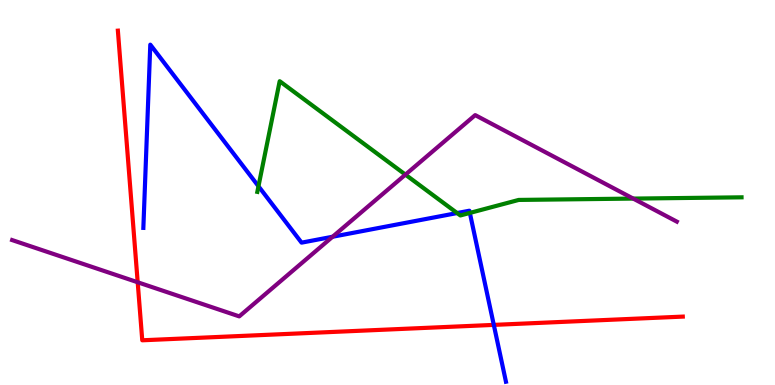[{'lines': ['blue', 'red'], 'intersections': [{'x': 6.37, 'y': 1.56}]}, {'lines': ['green', 'red'], 'intersections': []}, {'lines': ['purple', 'red'], 'intersections': [{'x': 1.78, 'y': 2.67}]}, {'lines': ['blue', 'green'], 'intersections': [{'x': 3.34, 'y': 5.16}, {'x': 5.9, 'y': 4.47}, {'x': 6.06, 'y': 4.47}]}, {'lines': ['blue', 'purple'], 'intersections': [{'x': 4.29, 'y': 3.85}]}, {'lines': ['green', 'purple'], 'intersections': [{'x': 5.23, 'y': 5.46}, {'x': 8.17, 'y': 4.84}]}]